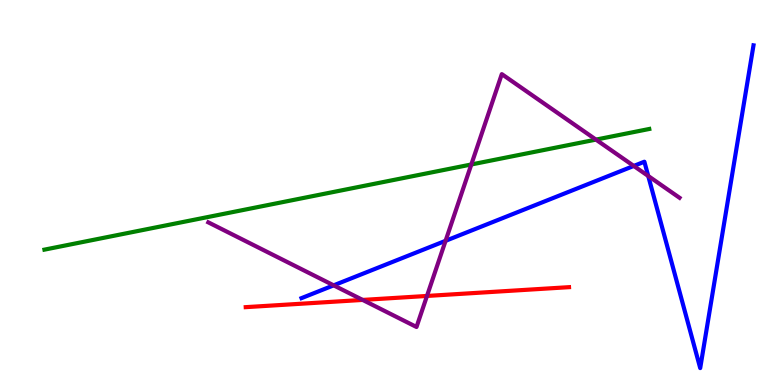[{'lines': ['blue', 'red'], 'intersections': []}, {'lines': ['green', 'red'], 'intersections': []}, {'lines': ['purple', 'red'], 'intersections': [{'x': 4.68, 'y': 2.21}, {'x': 5.51, 'y': 2.31}]}, {'lines': ['blue', 'green'], 'intersections': []}, {'lines': ['blue', 'purple'], 'intersections': [{'x': 4.31, 'y': 2.59}, {'x': 5.75, 'y': 3.75}, {'x': 8.18, 'y': 5.69}, {'x': 8.36, 'y': 5.43}]}, {'lines': ['green', 'purple'], 'intersections': [{'x': 6.08, 'y': 5.73}, {'x': 7.69, 'y': 6.37}]}]